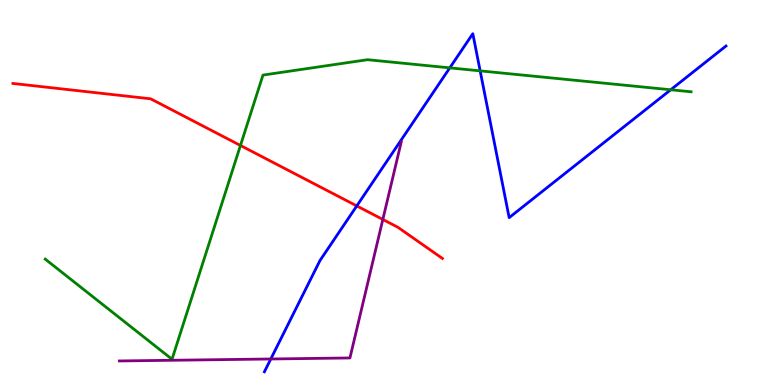[{'lines': ['blue', 'red'], 'intersections': [{'x': 4.6, 'y': 4.65}]}, {'lines': ['green', 'red'], 'intersections': [{'x': 3.1, 'y': 6.22}]}, {'lines': ['purple', 'red'], 'intersections': [{'x': 4.94, 'y': 4.3}]}, {'lines': ['blue', 'green'], 'intersections': [{'x': 5.8, 'y': 8.24}, {'x': 6.2, 'y': 8.16}, {'x': 8.65, 'y': 7.67}]}, {'lines': ['blue', 'purple'], 'intersections': [{'x': 3.49, 'y': 0.676}]}, {'lines': ['green', 'purple'], 'intersections': []}]